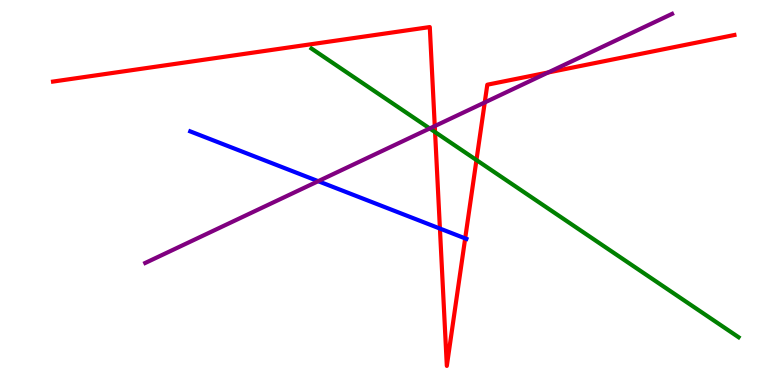[{'lines': ['blue', 'red'], 'intersections': [{'x': 5.68, 'y': 4.06}, {'x': 6.0, 'y': 3.81}]}, {'lines': ['green', 'red'], 'intersections': [{'x': 5.61, 'y': 6.57}, {'x': 6.15, 'y': 5.84}]}, {'lines': ['purple', 'red'], 'intersections': [{'x': 5.61, 'y': 6.73}, {'x': 6.25, 'y': 7.34}, {'x': 7.07, 'y': 8.12}]}, {'lines': ['blue', 'green'], 'intersections': []}, {'lines': ['blue', 'purple'], 'intersections': [{'x': 4.11, 'y': 5.29}]}, {'lines': ['green', 'purple'], 'intersections': [{'x': 5.54, 'y': 6.66}]}]